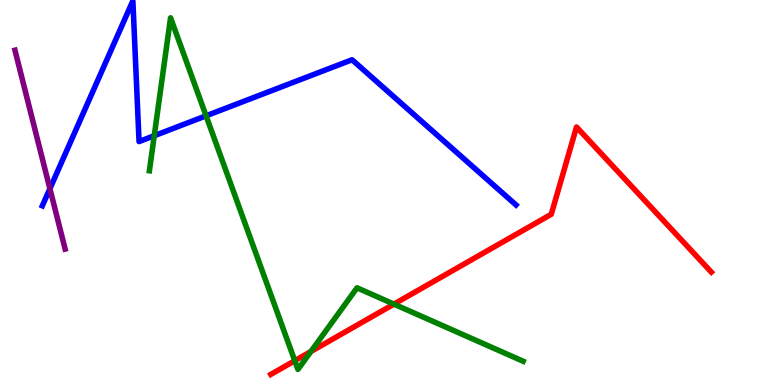[{'lines': ['blue', 'red'], 'intersections': []}, {'lines': ['green', 'red'], 'intersections': [{'x': 3.8, 'y': 0.631}, {'x': 4.01, 'y': 0.87}, {'x': 5.08, 'y': 2.1}]}, {'lines': ['purple', 'red'], 'intersections': []}, {'lines': ['blue', 'green'], 'intersections': [{'x': 1.99, 'y': 6.47}, {'x': 2.66, 'y': 6.99}]}, {'lines': ['blue', 'purple'], 'intersections': [{'x': 0.644, 'y': 5.1}]}, {'lines': ['green', 'purple'], 'intersections': []}]